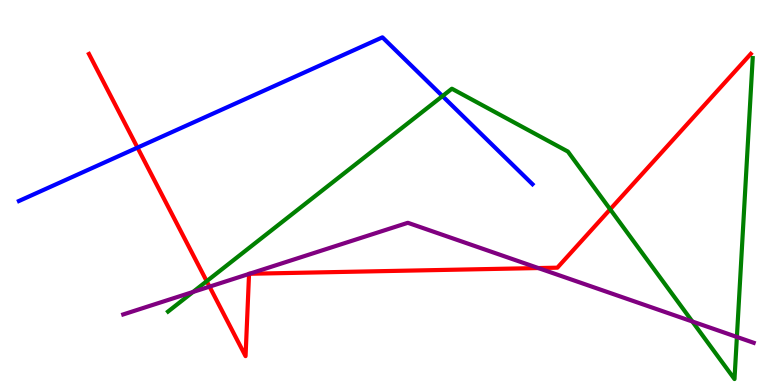[{'lines': ['blue', 'red'], 'intersections': [{'x': 1.77, 'y': 6.17}]}, {'lines': ['green', 'red'], 'intersections': [{'x': 2.67, 'y': 2.7}, {'x': 7.87, 'y': 4.56}]}, {'lines': ['purple', 'red'], 'intersections': [{'x': 2.7, 'y': 2.55}, {'x': 3.21, 'y': 2.89}, {'x': 3.22, 'y': 2.89}, {'x': 6.95, 'y': 3.04}]}, {'lines': ['blue', 'green'], 'intersections': [{'x': 5.71, 'y': 7.5}]}, {'lines': ['blue', 'purple'], 'intersections': []}, {'lines': ['green', 'purple'], 'intersections': [{'x': 2.49, 'y': 2.42}, {'x': 8.93, 'y': 1.65}, {'x': 9.51, 'y': 1.25}]}]